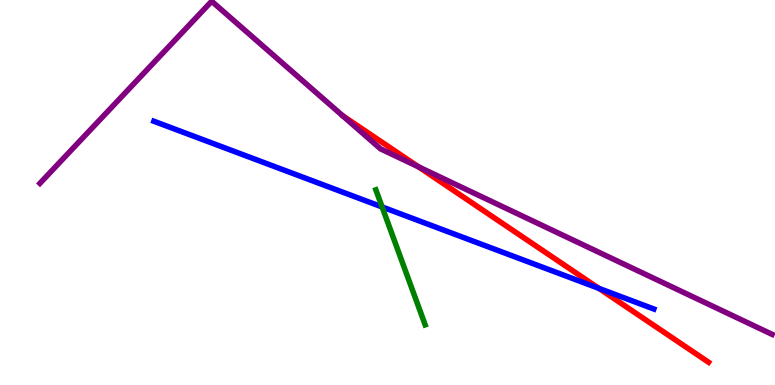[{'lines': ['blue', 'red'], 'intersections': [{'x': 7.73, 'y': 2.51}]}, {'lines': ['green', 'red'], 'intersections': []}, {'lines': ['purple', 'red'], 'intersections': [{'x': 5.4, 'y': 5.67}]}, {'lines': ['blue', 'green'], 'intersections': [{'x': 4.93, 'y': 4.62}]}, {'lines': ['blue', 'purple'], 'intersections': []}, {'lines': ['green', 'purple'], 'intersections': []}]